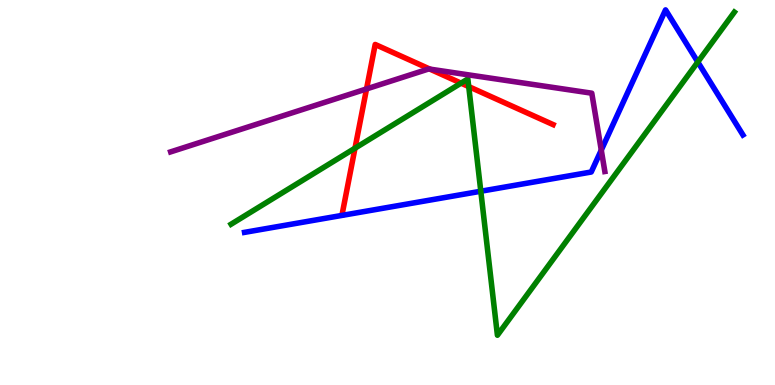[{'lines': ['blue', 'red'], 'intersections': []}, {'lines': ['green', 'red'], 'intersections': [{'x': 4.58, 'y': 6.15}, {'x': 5.95, 'y': 7.84}, {'x': 6.05, 'y': 7.75}]}, {'lines': ['purple', 'red'], 'intersections': [{'x': 4.73, 'y': 7.69}, {'x': 5.55, 'y': 8.2}]}, {'lines': ['blue', 'green'], 'intersections': [{'x': 6.2, 'y': 5.03}, {'x': 9.0, 'y': 8.39}]}, {'lines': ['blue', 'purple'], 'intersections': [{'x': 7.76, 'y': 6.1}]}, {'lines': ['green', 'purple'], 'intersections': []}]